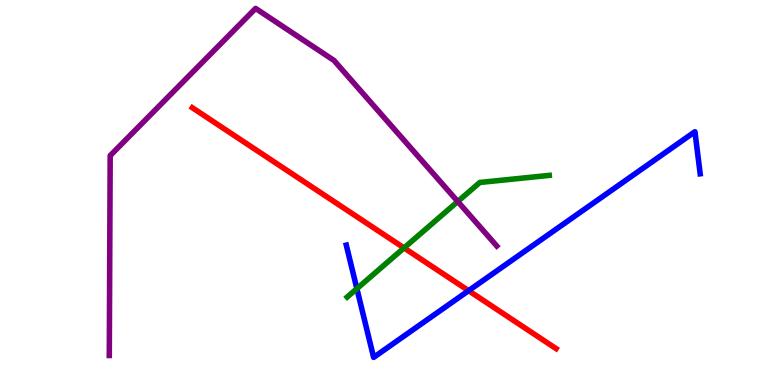[{'lines': ['blue', 'red'], 'intersections': [{'x': 6.05, 'y': 2.45}]}, {'lines': ['green', 'red'], 'intersections': [{'x': 5.21, 'y': 3.56}]}, {'lines': ['purple', 'red'], 'intersections': []}, {'lines': ['blue', 'green'], 'intersections': [{'x': 4.6, 'y': 2.5}]}, {'lines': ['blue', 'purple'], 'intersections': []}, {'lines': ['green', 'purple'], 'intersections': [{'x': 5.91, 'y': 4.77}]}]